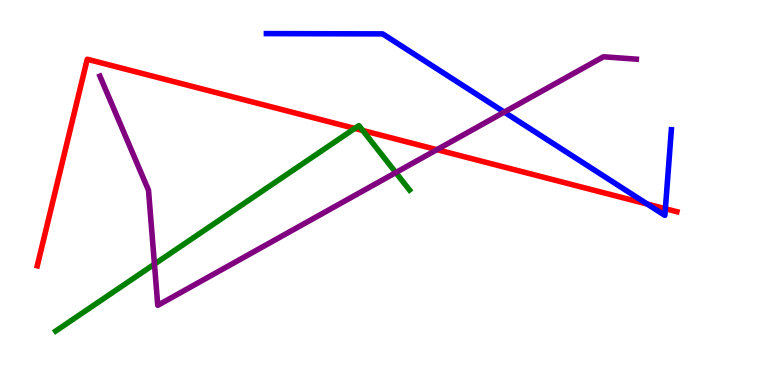[{'lines': ['blue', 'red'], 'intersections': [{'x': 8.35, 'y': 4.7}, {'x': 8.59, 'y': 4.58}]}, {'lines': ['green', 'red'], 'intersections': [{'x': 4.58, 'y': 6.66}, {'x': 4.68, 'y': 6.61}]}, {'lines': ['purple', 'red'], 'intersections': [{'x': 5.64, 'y': 6.11}]}, {'lines': ['blue', 'green'], 'intersections': []}, {'lines': ['blue', 'purple'], 'intersections': [{'x': 6.51, 'y': 7.09}]}, {'lines': ['green', 'purple'], 'intersections': [{'x': 1.99, 'y': 3.14}, {'x': 5.11, 'y': 5.52}]}]